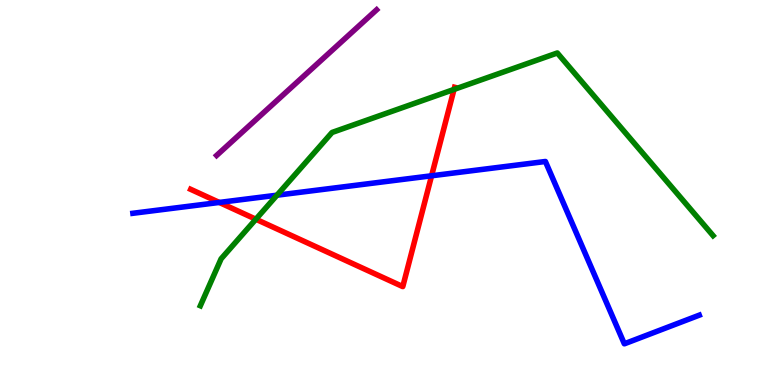[{'lines': ['blue', 'red'], 'intersections': [{'x': 2.83, 'y': 4.74}, {'x': 5.57, 'y': 5.43}]}, {'lines': ['green', 'red'], 'intersections': [{'x': 3.3, 'y': 4.31}, {'x': 5.86, 'y': 7.68}]}, {'lines': ['purple', 'red'], 'intersections': []}, {'lines': ['blue', 'green'], 'intersections': [{'x': 3.57, 'y': 4.93}]}, {'lines': ['blue', 'purple'], 'intersections': []}, {'lines': ['green', 'purple'], 'intersections': []}]